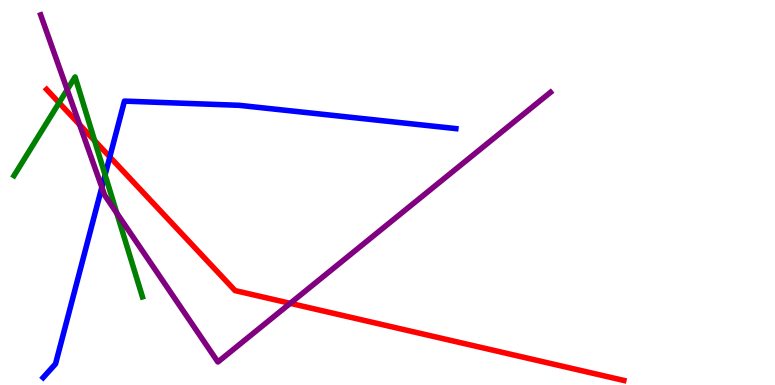[{'lines': ['blue', 'red'], 'intersections': [{'x': 1.42, 'y': 5.92}]}, {'lines': ['green', 'red'], 'intersections': [{'x': 0.763, 'y': 7.33}, {'x': 1.22, 'y': 6.35}]}, {'lines': ['purple', 'red'], 'intersections': [{'x': 1.03, 'y': 6.76}, {'x': 3.74, 'y': 2.12}]}, {'lines': ['blue', 'green'], 'intersections': [{'x': 1.36, 'y': 5.46}]}, {'lines': ['blue', 'purple'], 'intersections': [{'x': 1.31, 'y': 5.14}]}, {'lines': ['green', 'purple'], 'intersections': [{'x': 0.867, 'y': 7.67}, {'x': 1.51, 'y': 4.46}]}]